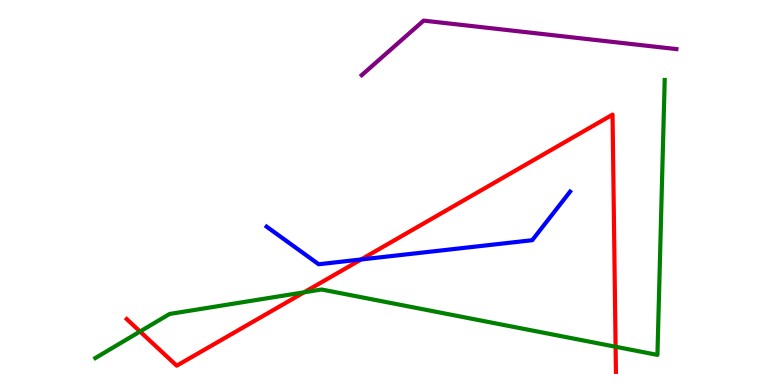[{'lines': ['blue', 'red'], 'intersections': [{'x': 4.66, 'y': 3.26}]}, {'lines': ['green', 'red'], 'intersections': [{'x': 1.81, 'y': 1.39}, {'x': 3.92, 'y': 2.41}, {'x': 7.94, 'y': 0.993}]}, {'lines': ['purple', 'red'], 'intersections': []}, {'lines': ['blue', 'green'], 'intersections': []}, {'lines': ['blue', 'purple'], 'intersections': []}, {'lines': ['green', 'purple'], 'intersections': []}]